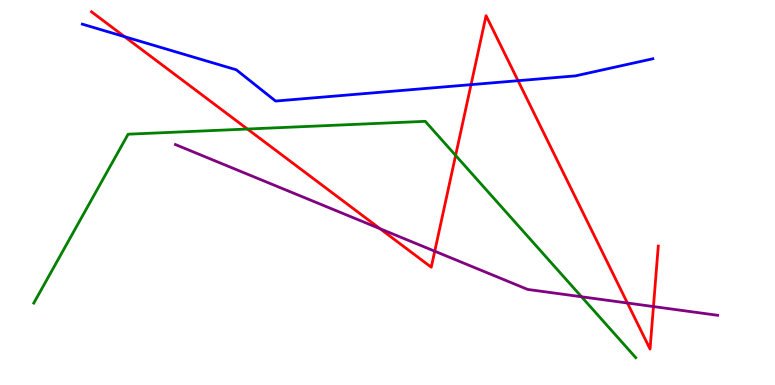[{'lines': ['blue', 'red'], 'intersections': [{'x': 1.61, 'y': 9.05}, {'x': 6.08, 'y': 7.8}, {'x': 6.68, 'y': 7.9}]}, {'lines': ['green', 'red'], 'intersections': [{'x': 3.19, 'y': 6.65}, {'x': 5.88, 'y': 5.96}]}, {'lines': ['purple', 'red'], 'intersections': [{'x': 4.9, 'y': 4.06}, {'x': 5.61, 'y': 3.48}, {'x': 8.1, 'y': 2.13}, {'x': 8.43, 'y': 2.04}]}, {'lines': ['blue', 'green'], 'intersections': []}, {'lines': ['blue', 'purple'], 'intersections': []}, {'lines': ['green', 'purple'], 'intersections': [{'x': 7.5, 'y': 2.29}]}]